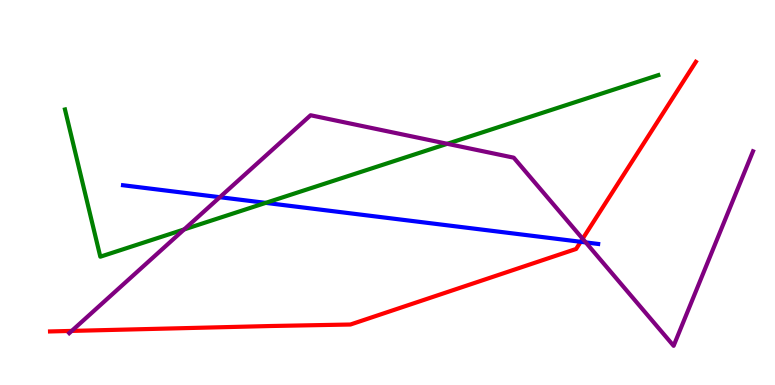[{'lines': ['blue', 'red'], 'intersections': [{'x': 7.49, 'y': 3.72}]}, {'lines': ['green', 'red'], 'intersections': []}, {'lines': ['purple', 'red'], 'intersections': [{'x': 0.926, 'y': 1.4}, {'x': 7.52, 'y': 3.8}]}, {'lines': ['blue', 'green'], 'intersections': [{'x': 3.43, 'y': 4.73}]}, {'lines': ['blue', 'purple'], 'intersections': [{'x': 2.84, 'y': 4.88}, {'x': 7.56, 'y': 3.7}]}, {'lines': ['green', 'purple'], 'intersections': [{'x': 2.38, 'y': 4.04}, {'x': 5.77, 'y': 6.27}]}]